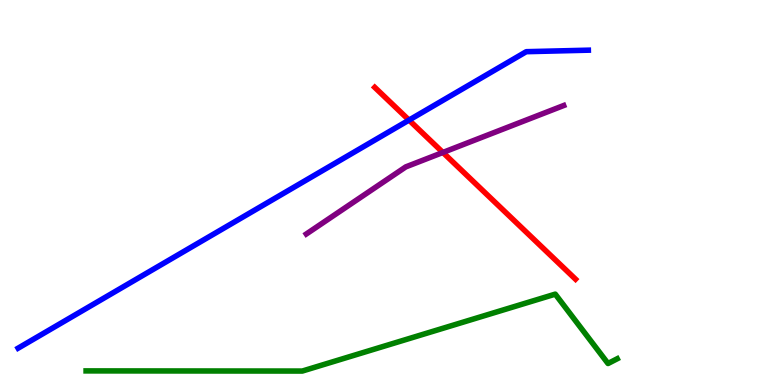[{'lines': ['blue', 'red'], 'intersections': [{'x': 5.28, 'y': 6.88}]}, {'lines': ['green', 'red'], 'intersections': []}, {'lines': ['purple', 'red'], 'intersections': [{'x': 5.71, 'y': 6.04}]}, {'lines': ['blue', 'green'], 'intersections': []}, {'lines': ['blue', 'purple'], 'intersections': []}, {'lines': ['green', 'purple'], 'intersections': []}]